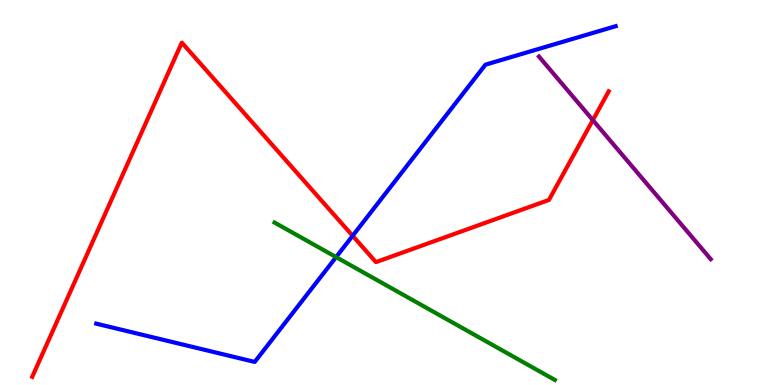[{'lines': ['blue', 'red'], 'intersections': [{'x': 4.55, 'y': 3.88}]}, {'lines': ['green', 'red'], 'intersections': []}, {'lines': ['purple', 'red'], 'intersections': [{'x': 7.65, 'y': 6.88}]}, {'lines': ['blue', 'green'], 'intersections': [{'x': 4.34, 'y': 3.32}]}, {'lines': ['blue', 'purple'], 'intersections': []}, {'lines': ['green', 'purple'], 'intersections': []}]